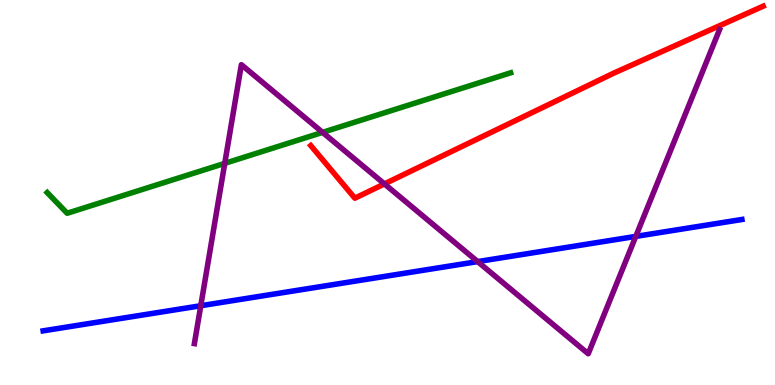[{'lines': ['blue', 'red'], 'intersections': []}, {'lines': ['green', 'red'], 'intersections': []}, {'lines': ['purple', 'red'], 'intersections': [{'x': 4.96, 'y': 5.22}]}, {'lines': ['blue', 'green'], 'intersections': []}, {'lines': ['blue', 'purple'], 'intersections': [{'x': 2.59, 'y': 2.06}, {'x': 6.16, 'y': 3.21}, {'x': 8.2, 'y': 3.86}]}, {'lines': ['green', 'purple'], 'intersections': [{'x': 2.9, 'y': 5.76}, {'x': 4.16, 'y': 6.56}]}]